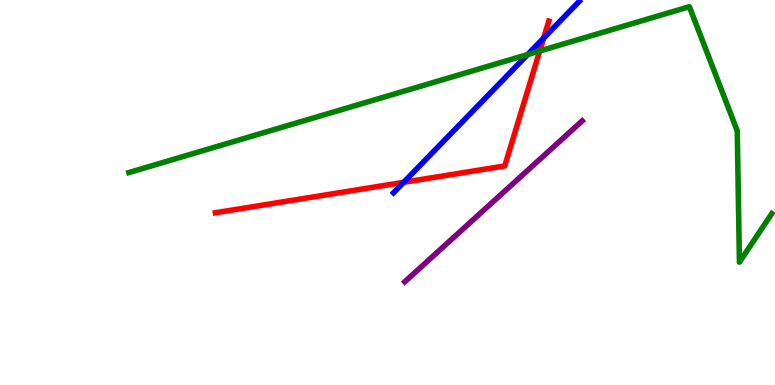[{'lines': ['blue', 'red'], 'intersections': [{'x': 5.21, 'y': 5.26}, {'x': 7.01, 'y': 9.01}]}, {'lines': ['green', 'red'], 'intersections': [{'x': 6.96, 'y': 8.68}]}, {'lines': ['purple', 'red'], 'intersections': []}, {'lines': ['blue', 'green'], 'intersections': [{'x': 6.81, 'y': 8.58}]}, {'lines': ['blue', 'purple'], 'intersections': []}, {'lines': ['green', 'purple'], 'intersections': []}]